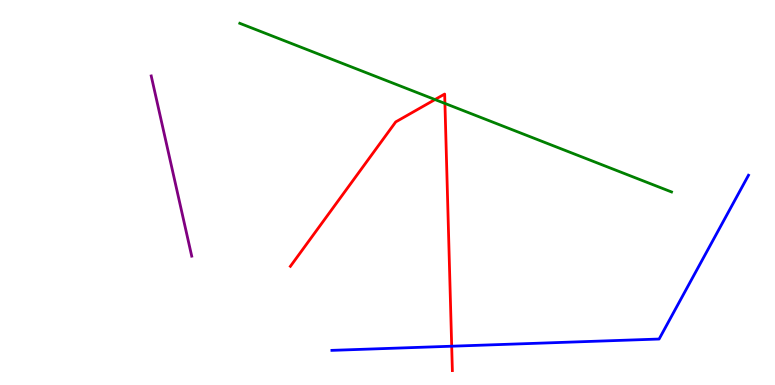[{'lines': ['blue', 'red'], 'intersections': [{'x': 5.83, 'y': 1.01}]}, {'lines': ['green', 'red'], 'intersections': [{'x': 5.61, 'y': 7.41}, {'x': 5.74, 'y': 7.31}]}, {'lines': ['purple', 'red'], 'intersections': []}, {'lines': ['blue', 'green'], 'intersections': []}, {'lines': ['blue', 'purple'], 'intersections': []}, {'lines': ['green', 'purple'], 'intersections': []}]